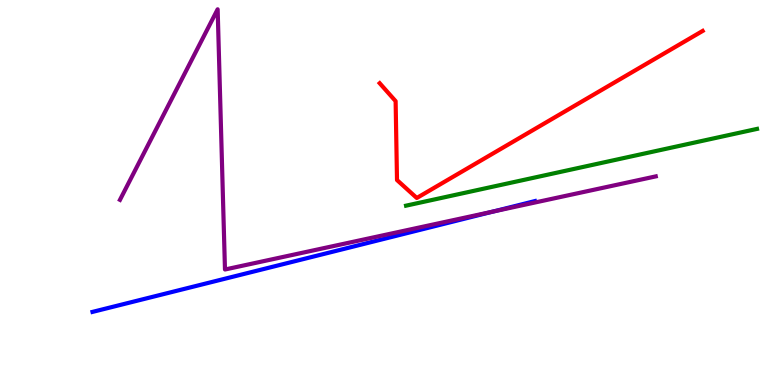[{'lines': ['blue', 'red'], 'intersections': []}, {'lines': ['green', 'red'], 'intersections': []}, {'lines': ['purple', 'red'], 'intersections': []}, {'lines': ['blue', 'green'], 'intersections': []}, {'lines': ['blue', 'purple'], 'intersections': [{'x': 6.36, 'y': 4.51}]}, {'lines': ['green', 'purple'], 'intersections': []}]